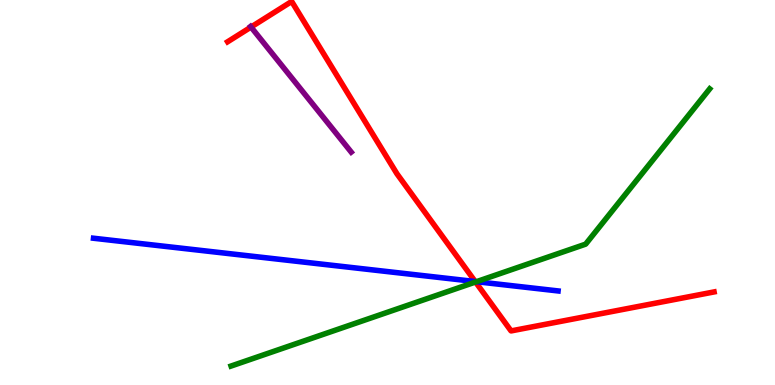[{'lines': ['blue', 'red'], 'intersections': [{'x': 6.13, 'y': 2.69}]}, {'lines': ['green', 'red'], 'intersections': [{'x': 6.14, 'y': 2.68}]}, {'lines': ['purple', 'red'], 'intersections': [{'x': 3.24, 'y': 9.3}]}, {'lines': ['blue', 'green'], 'intersections': [{'x': 6.15, 'y': 2.68}]}, {'lines': ['blue', 'purple'], 'intersections': []}, {'lines': ['green', 'purple'], 'intersections': []}]